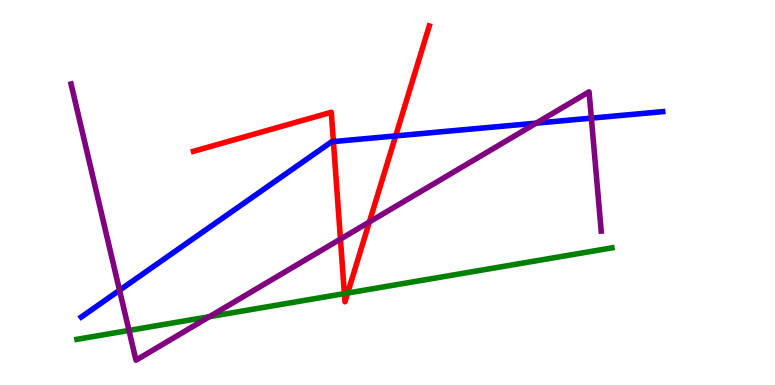[{'lines': ['blue', 'red'], 'intersections': [{'x': 4.3, 'y': 6.32}, {'x': 5.11, 'y': 6.47}]}, {'lines': ['green', 'red'], 'intersections': [{'x': 4.44, 'y': 2.37}, {'x': 4.49, 'y': 2.39}]}, {'lines': ['purple', 'red'], 'intersections': [{'x': 4.39, 'y': 3.79}, {'x': 4.77, 'y': 4.23}]}, {'lines': ['blue', 'green'], 'intersections': []}, {'lines': ['blue', 'purple'], 'intersections': [{'x': 1.54, 'y': 2.46}, {'x': 6.92, 'y': 6.8}, {'x': 7.63, 'y': 6.93}]}, {'lines': ['green', 'purple'], 'intersections': [{'x': 1.66, 'y': 1.42}, {'x': 2.7, 'y': 1.77}]}]